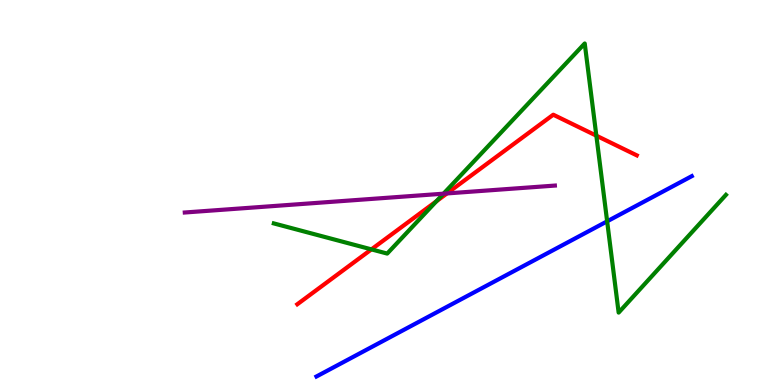[{'lines': ['blue', 'red'], 'intersections': []}, {'lines': ['green', 'red'], 'intersections': [{'x': 4.79, 'y': 3.52}, {'x': 5.63, 'y': 4.77}, {'x': 7.69, 'y': 6.48}]}, {'lines': ['purple', 'red'], 'intersections': [{'x': 5.77, 'y': 4.98}]}, {'lines': ['blue', 'green'], 'intersections': [{'x': 7.83, 'y': 4.25}]}, {'lines': ['blue', 'purple'], 'intersections': []}, {'lines': ['green', 'purple'], 'intersections': [{'x': 5.72, 'y': 4.97}]}]